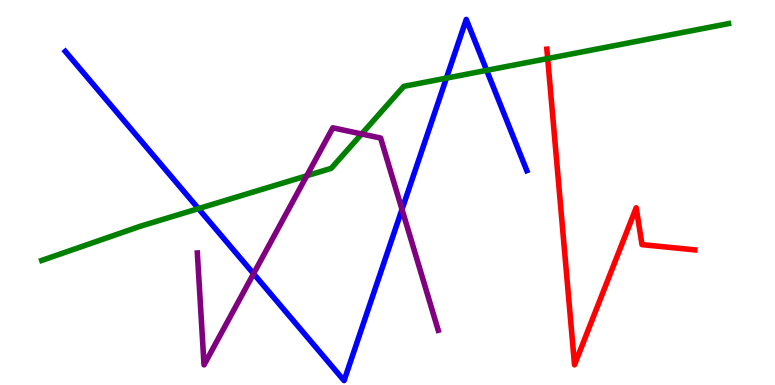[{'lines': ['blue', 'red'], 'intersections': []}, {'lines': ['green', 'red'], 'intersections': [{'x': 7.07, 'y': 8.48}]}, {'lines': ['purple', 'red'], 'intersections': []}, {'lines': ['blue', 'green'], 'intersections': [{'x': 2.56, 'y': 4.58}, {'x': 5.76, 'y': 7.97}, {'x': 6.28, 'y': 8.17}]}, {'lines': ['blue', 'purple'], 'intersections': [{'x': 3.27, 'y': 2.89}, {'x': 5.19, 'y': 4.56}]}, {'lines': ['green', 'purple'], 'intersections': [{'x': 3.96, 'y': 5.43}, {'x': 4.67, 'y': 6.52}]}]